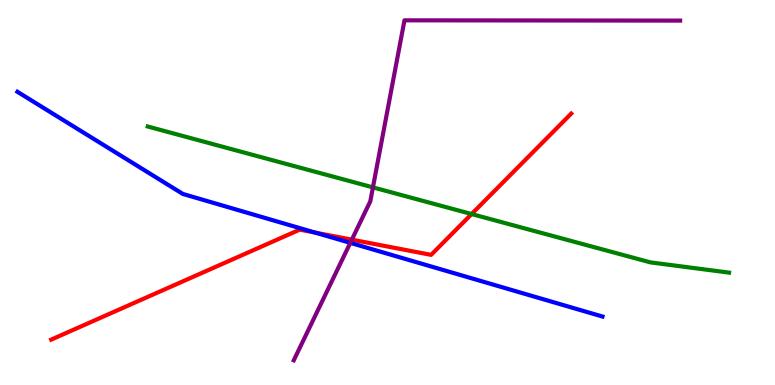[{'lines': ['blue', 'red'], 'intersections': [{'x': 4.07, 'y': 3.96}]}, {'lines': ['green', 'red'], 'intersections': [{'x': 6.09, 'y': 4.44}]}, {'lines': ['purple', 'red'], 'intersections': [{'x': 4.54, 'y': 3.78}]}, {'lines': ['blue', 'green'], 'intersections': []}, {'lines': ['blue', 'purple'], 'intersections': [{'x': 4.52, 'y': 3.69}]}, {'lines': ['green', 'purple'], 'intersections': [{'x': 4.81, 'y': 5.13}]}]